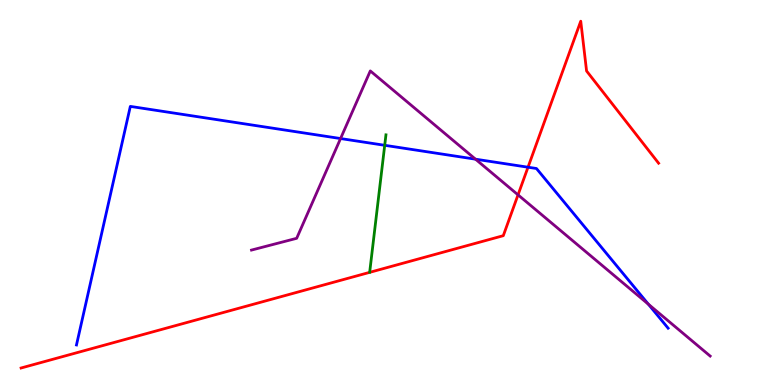[{'lines': ['blue', 'red'], 'intersections': [{'x': 6.81, 'y': 5.66}]}, {'lines': ['green', 'red'], 'intersections': []}, {'lines': ['purple', 'red'], 'intersections': [{'x': 6.68, 'y': 4.94}]}, {'lines': ['blue', 'green'], 'intersections': [{'x': 4.96, 'y': 6.23}]}, {'lines': ['blue', 'purple'], 'intersections': [{'x': 4.39, 'y': 6.4}, {'x': 6.14, 'y': 5.87}, {'x': 8.37, 'y': 2.1}]}, {'lines': ['green', 'purple'], 'intersections': []}]